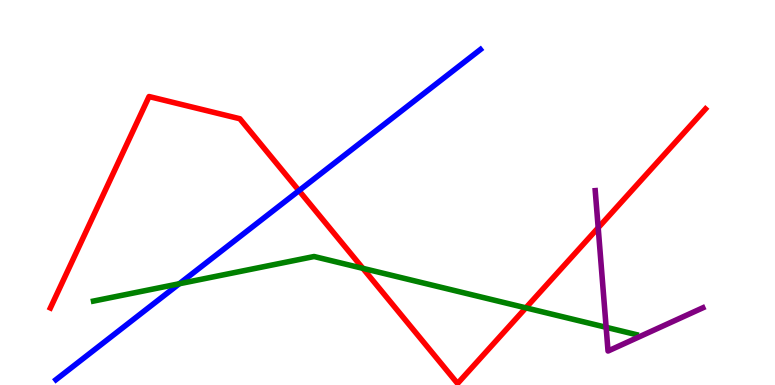[{'lines': ['blue', 'red'], 'intersections': [{'x': 3.86, 'y': 5.05}]}, {'lines': ['green', 'red'], 'intersections': [{'x': 4.68, 'y': 3.03}, {'x': 6.79, 'y': 2.0}]}, {'lines': ['purple', 'red'], 'intersections': [{'x': 7.72, 'y': 4.08}]}, {'lines': ['blue', 'green'], 'intersections': [{'x': 2.31, 'y': 2.63}]}, {'lines': ['blue', 'purple'], 'intersections': []}, {'lines': ['green', 'purple'], 'intersections': [{'x': 7.82, 'y': 1.5}]}]